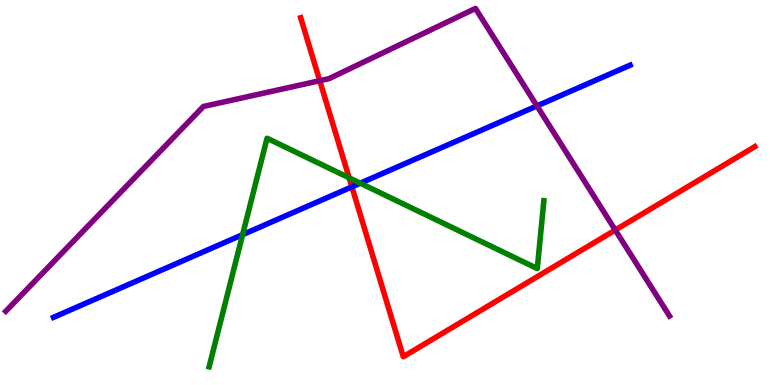[{'lines': ['blue', 'red'], 'intersections': [{'x': 4.54, 'y': 5.15}]}, {'lines': ['green', 'red'], 'intersections': [{'x': 4.51, 'y': 5.38}]}, {'lines': ['purple', 'red'], 'intersections': [{'x': 4.13, 'y': 7.9}, {'x': 7.94, 'y': 4.02}]}, {'lines': ['blue', 'green'], 'intersections': [{'x': 3.13, 'y': 3.91}, {'x': 4.65, 'y': 5.24}]}, {'lines': ['blue', 'purple'], 'intersections': [{'x': 6.93, 'y': 7.25}]}, {'lines': ['green', 'purple'], 'intersections': []}]